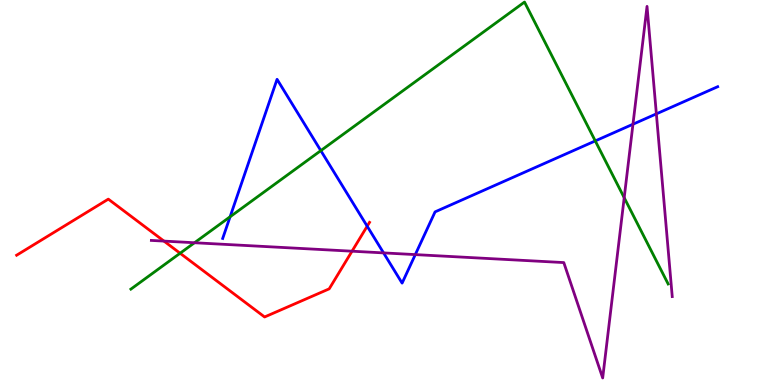[{'lines': ['blue', 'red'], 'intersections': [{'x': 4.74, 'y': 4.12}]}, {'lines': ['green', 'red'], 'intersections': [{'x': 2.32, 'y': 3.42}]}, {'lines': ['purple', 'red'], 'intersections': [{'x': 2.12, 'y': 3.74}, {'x': 4.54, 'y': 3.48}]}, {'lines': ['blue', 'green'], 'intersections': [{'x': 2.97, 'y': 4.37}, {'x': 4.14, 'y': 6.09}, {'x': 7.68, 'y': 6.34}]}, {'lines': ['blue', 'purple'], 'intersections': [{'x': 4.95, 'y': 3.43}, {'x': 5.36, 'y': 3.39}, {'x': 8.17, 'y': 6.77}, {'x': 8.47, 'y': 7.04}]}, {'lines': ['green', 'purple'], 'intersections': [{'x': 2.51, 'y': 3.7}, {'x': 8.05, 'y': 4.86}]}]